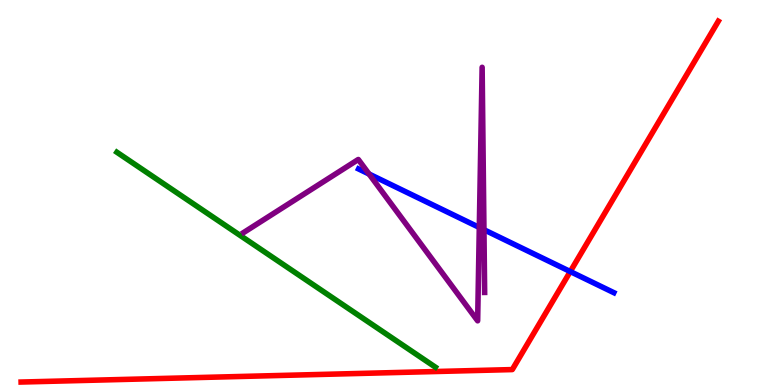[{'lines': ['blue', 'red'], 'intersections': [{'x': 7.36, 'y': 2.95}]}, {'lines': ['green', 'red'], 'intersections': []}, {'lines': ['purple', 'red'], 'intersections': []}, {'lines': ['blue', 'green'], 'intersections': []}, {'lines': ['blue', 'purple'], 'intersections': [{'x': 4.76, 'y': 5.48}, {'x': 6.18, 'y': 4.09}, {'x': 6.24, 'y': 4.03}]}, {'lines': ['green', 'purple'], 'intersections': []}]